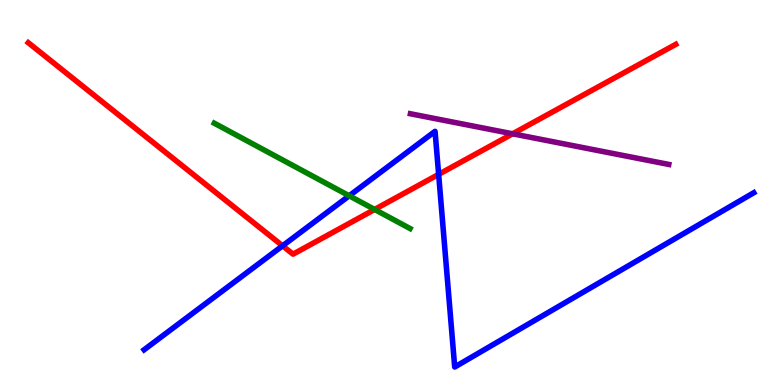[{'lines': ['blue', 'red'], 'intersections': [{'x': 3.65, 'y': 3.62}, {'x': 5.66, 'y': 5.47}]}, {'lines': ['green', 'red'], 'intersections': [{'x': 4.83, 'y': 4.56}]}, {'lines': ['purple', 'red'], 'intersections': [{'x': 6.61, 'y': 6.52}]}, {'lines': ['blue', 'green'], 'intersections': [{'x': 4.51, 'y': 4.91}]}, {'lines': ['blue', 'purple'], 'intersections': []}, {'lines': ['green', 'purple'], 'intersections': []}]